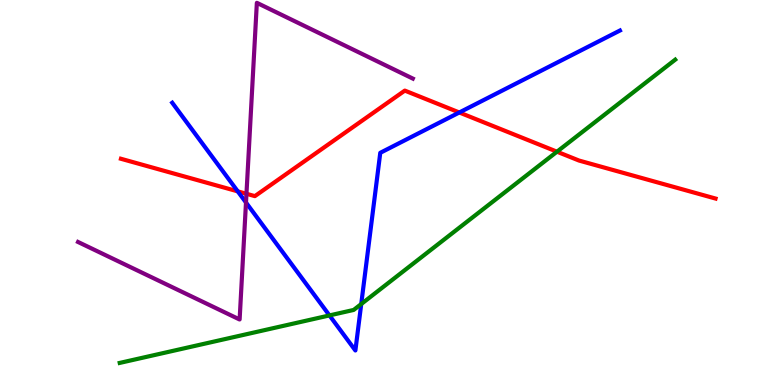[{'lines': ['blue', 'red'], 'intersections': [{'x': 3.07, 'y': 5.03}, {'x': 5.93, 'y': 7.08}]}, {'lines': ['green', 'red'], 'intersections': [{'x': 7.19, 'y': 6.06}]}, {'lines': ['purple', 'red'], 'intersections': [{'x': 3.18, 'y': 4.97}]}, {'lines': ['blue', 'green'], 'intersections': [{'x': 4.25, 'y': 1.81}, {'x': 4.66, 'y': 2.1}]}, {'lines': ['blue', 'purple'], 'intersections': [{'x': 3.17, 'y': 4.74}]}, {'lines': ['green', 'purple'], 'intersections': []}]